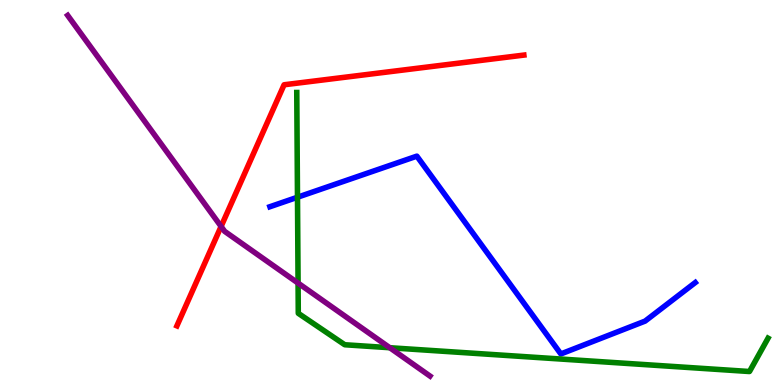[{'lines': ['blue', 'red'], 'intersections': []}, {'lines': ['green', 'red'], 'intersections': []}, {'lines': ['purple', 'red'], 'intersections': [{'x': 2.85, 'y': 4.12}]}, {'lines': ['blue', 'green'], 'intersections': [{'x': 3.84, 'y': 4.88}]}, {'lines': ['blue', 'purple'], 'intersections': []}, {'lines': ['green', 'purple'], 'intersections': [{'x': 3.85, 'y': 2.65}, {'x': 5.03, 'y': 0.968}]}]